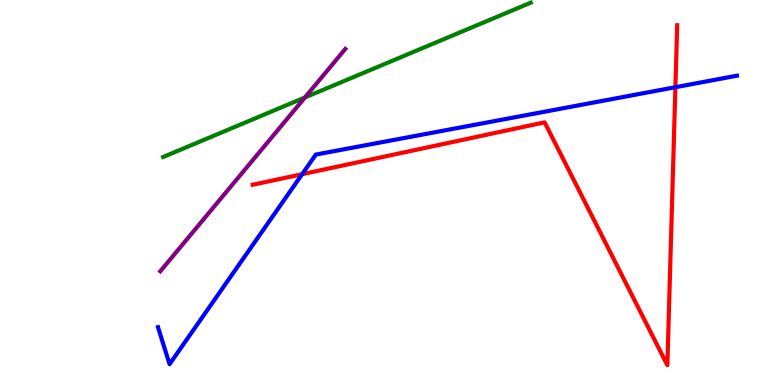[{'lines': ['blue', 'red'], 'intersections': [{'x': 3.9, 'y': 5.48}, {'x': 8.71, 'y': 7.73}]}, {'lines': ['green', 'red'], 'intersections': []}, {'lines': ['purple', 'red'], 'intersections': []}, {'lines': ['blue', 'green'], 'intersections': []}, {'lines': ['blue', 'purple'], 'intersections': []}, {'lines': ['green', 'purple'], 'intersections': [{'x': 3.93, 'y': 7.47}]}]